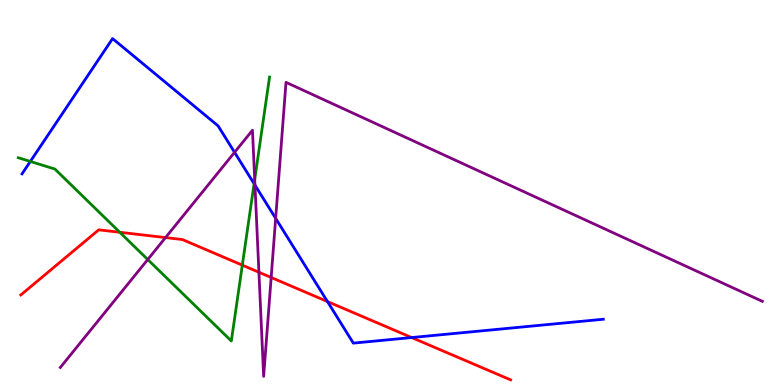[{'lines': ['blue', 'red'], 'intersections': [{'x': 4.23, 'y': 2.17}, {'x': 5.31, 'y': 1.23}]}, {'lines': ['green', 'red'], 'intersections': [{'x': 1.55, 'y': 3.97}, {'x': 3.13, 'y': 3.11}]}, {'lines': ['purple', 'red'], 'intersections': [{'x': 2.14, 'y': 3.83}, {'x': 3.34, 'y': 2.93}, {'x': 3.5, 'y': 2.79}]}, {'lines': ['blue', 'green'], 'intersections': [{'x': 0.391, 'y': 5.81}, {'x': 3.28, 'y': 5.23}]}, {'lines': ['blue', 'purple'], 'intersections': [{'x': 3.03, 'y': 6.04}, {'x': 3.29, 'y': 5.19}, {'x': 3.56, 'y': 4.33}]}, {'lines': ['green', 'purple'], 'intersections': [{'x': 1.91, 'y': 3.26}, {'x': 3.29, 'y': 5.34}]}]